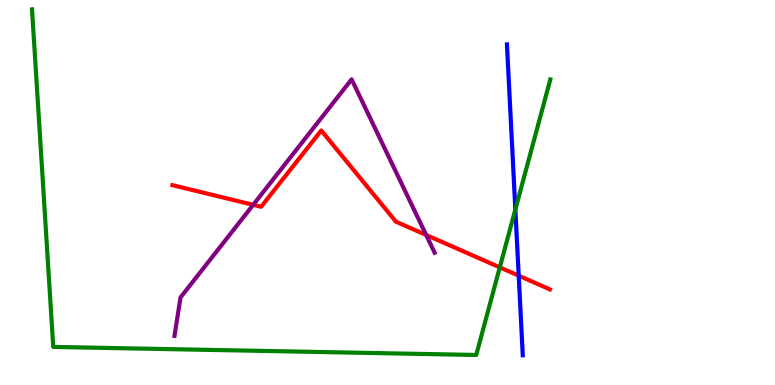[{'lines': ['blue', 'red'], 'intersections': [{'x': 6.69, 'y': 2.84}]}, {'lines': ['green', 'red'], 'intersections': [{'x': 6.45, 'y': 3.06}]}, {'lines': ['purple', 'red'], 'intersections': [{'x': 3.27, 'y': 4.68}, {'x': 5.5, 'y': 3.9}]}, {'lines': ['blue', 'green'], 'intersections': [{'x': 6.65, 'y': 4.56}]}, {'lines': ['blue', 'purple'], 'intersections': []}, {'lines': ['green', 'purple'], 'intersections': []}]